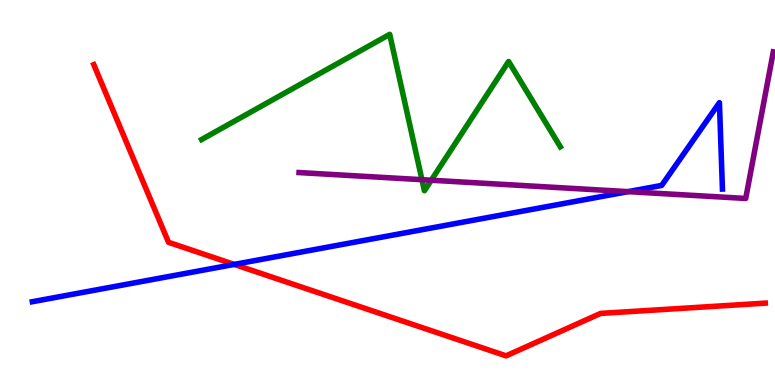[{'lines': ['blue', 'red'], 'intersections': [{'x': 3.02, 'y': 3.13}]}, {'lines': ['green', 'red'], 'intersections': []}, {'lines': ['purple', 'red'], 'intersections': []}, {'lines': ['blue', 'green'], 'intersections': []}, {'lines': ['blue', 'purple'], 'intersections': [{'x': 8.1, 'y': 5.02}]}, {'lines': ['green', 'purple'], 'intersections': [{'x': 5.44, 'y': 5.33}, {'x': 5.56, 'y': 5.32}]}]